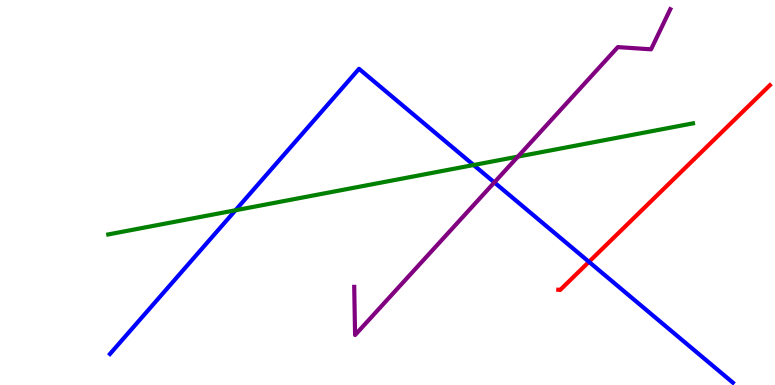[{'lines': ['blue', 'red'], 'intersections': [{'x': 7.6, 'y': 3.2}]}, {'lines': ['green', 'red'], 'intersections': []}, {'lines': ['purple', 'red'], 'intersections': []}, {'lines': ['blue', 'green'], 'intersections': [{'x': 3.04, 'y': 4.54}, {'x': 6.11, 'y': 5.71}]}, {'lines': ['blue', 'purple'], 'intersections': [{'x': 6.38, 'y': 5.26}]}, {'lines': ['green', 'purple'], 'intersections': [{'x': 6.68, 'y': 5.93}]}]